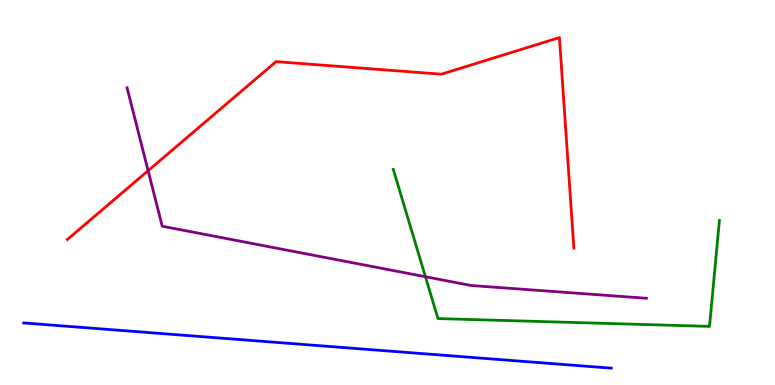[{'lines': ['blue', 'red'], 'intersections': []}, {'lines': ['green', 'red'], 'intersections': []}, {'lines': ['purple', 'red'], 'intersections': [{'x': 1.91, 'y': 5.57}]}, {'lines': ['blue', 'green'], 'intersections': []}, {'lines': ['blue', 'purple'], 'intersections': []}, {'lines': ['green', 'purple'], 'intersections': [{'x': 5.49, 'y': 2.81}]}]